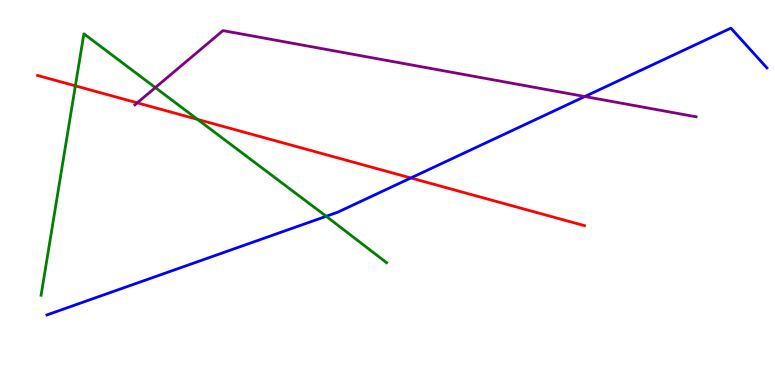[{'lines': ['blue', 'red'], 'intersections': [{'x': 5.3, 'y': 5.38}]}, {'lines': ['green', 'red'], 'intersections': [{'x': 0.972, 'y': 7.77}, {'x': 2.55, 'y': 6.9}]}, {'lines': ['purple', 'red'], 'intersections': [{'x': 1.77, 'y': 7.33}]}, {'lines': ['blue', 'green'], 'intersections': [{'x': 4.21, 'y': 4.38}]}, {'lines': ['blue', 'purple'], 'intersections': [{'x': 7.55, 'y': 7.49}]}, {'lines': ['green', 'purple'], 'intersections': [{'x': 2.0, 'y': 7.72}]}]